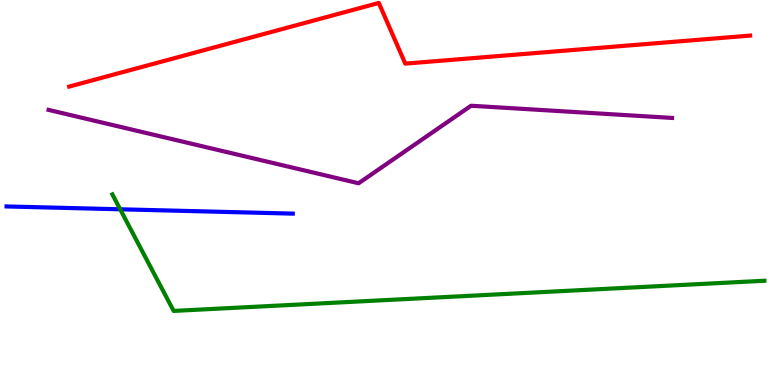[{'lines': ['blue', 'red'], 'intersections': []}, {'lines': ['green', 'red'], 'intersections': []}, {'lines': ['purple', 'red'], 'intersections': []}, {'lines': ['blue', 'green'], 'intersections': [{'x': 1.55, 'y': 4.56}]}, {'lines': ['blue', 'purple'], 'intersections': []}, {'lines': ['green', 'purple'], 'intersections': []}]